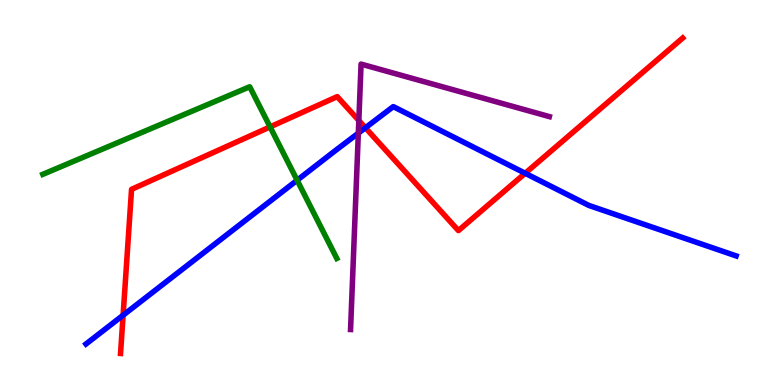[{'lines': ['blue', 'red'], 'intersections': [{'x': 1.59, 'y': 1.81}, {'x': 4.71, 'y': 6.68}, {'x': 6.78, 'y': 5.5}]}, {'lines': ['green', 'red'], 'intersections': [{'x': 3.48, 'y': 6.7}]}, {'lines': ['purple', 'red'], 'intersections': [{'x': 4.63, 'y': 6.87}]}, {'lines': ['blue', 'green'], 'intersections': [{'x': 3.83, 'y': 5.32}]}, {'lines': ['blue', 'purple'], 'intersections': [{'x': 4.62, 'y': 6.54}]}, {'lines': ['green', 'purple'], 'intersections': []}]